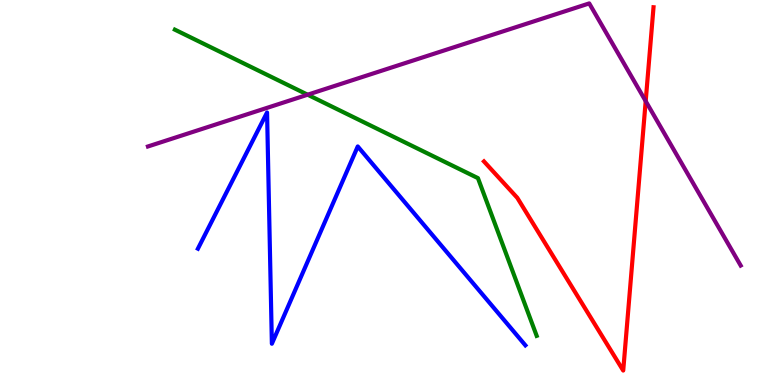[{'lines': ['blue', 'red'], 'intersections': []}, {'lines': ['green', 'red'], 'intersections': []}, {'lines': ['purple', 'red'], 'intersections': [{'x': 8.33, 'y': 7.37}]}, {'lines': ['blue', 'green'], 'intersections': []}, {'lines': ['blue', 'purple'], 'intersections': []}, {'lines': ['green', 'purple'], 'intersections': [{'x': 3.97, 'y': 7.54}]}]